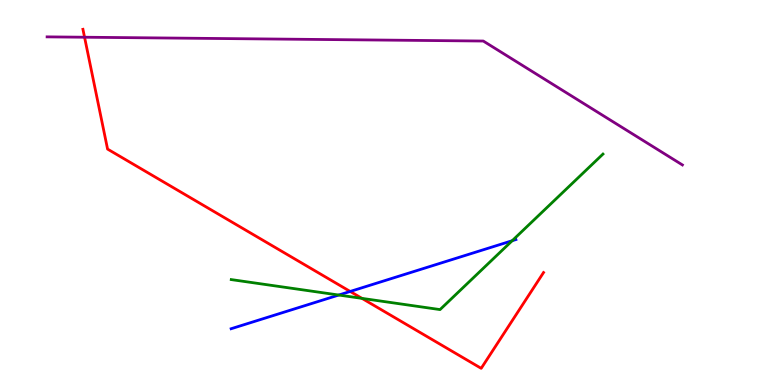[{'lines': ['blue', 'red'], 'intersections': [{'x': 4.52, 'y': 2.43}]}, {'lines': ['green', 'red'], 'intersections': [{'x': 4.67, 'y': 2.25}]}, {'lines': ['purple', 'red'], 'intersections': [{'x': 1.09, 'y': 9.03}]}, {'lines': ['blue', 'green'], 'intersections': [{'x': 4.37, 'y': 2.34}, {'x': 6.61, 'y': 3.75}]}, {'lines': ['blue', 'purple'], 'intersections': []}, {'lines': ['green', 'purple'], 'intersections': []}]